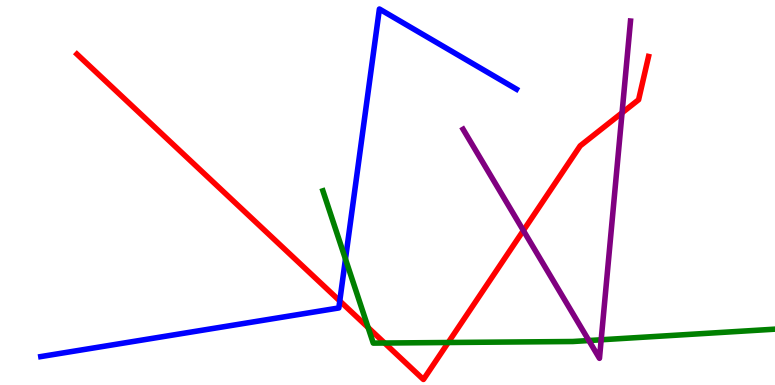[{'lines': ['blue', 'red'], 'intersections': [{'x': 4.38, 'y': 2.18}]}, {'lines': ['green', 'red'], 'intersections': [{'x': 4.75, 'y': 1.49}, {'x': 4.96, 'y': 1.09}, {'x': 5.78, 'y': 1.1}]}, {'lines': ['purple', 'red'], 'intersections': [{'x': 6.75, 'y': 4.01}, {'x': 8.03, 'y': 7.07}]}, {'lines': ['blue', 'green'], 'intersections': [{'x': 4.46, 'y': 3.27}]}, {'lines': ['blue', 'purple'], 'intersections': []}, {'lines': ['green', 'purple'], 'intersections': [{'x': 7.6, 'y': 1.16}, {'x': 7.76, 'y': 1.17}]}]